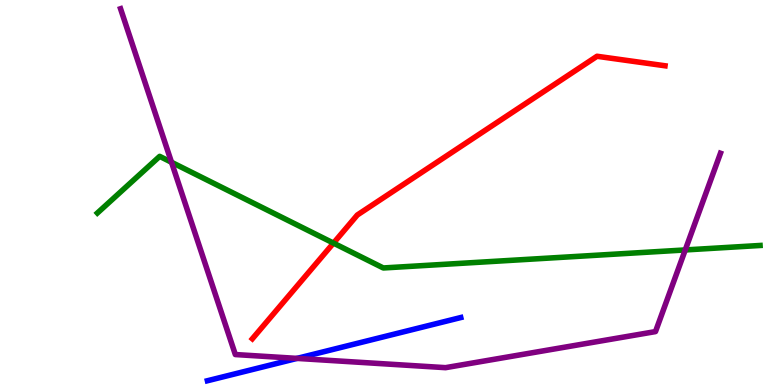[{'lines': ['blue', 'red'], 'intersections': []}, {'lines': ['green', 'red'], 'intersections': [{'x': 4.3, 'y': 3.69}]}, {'lines': ['purple', 'red'], 'intersections': []}, {'lines': ['blue', 'green'], 'intersections': []}, {'lines': ['blue', 'purple'], 'intersections': [{'x': 3.83, 'y': 0.691}]}, {'lines': ['green', 'purple'], 'intersections': [{'x': 2.21, 'y': 5.79}, {'x': 8.84, 'y': 3.51}]}]